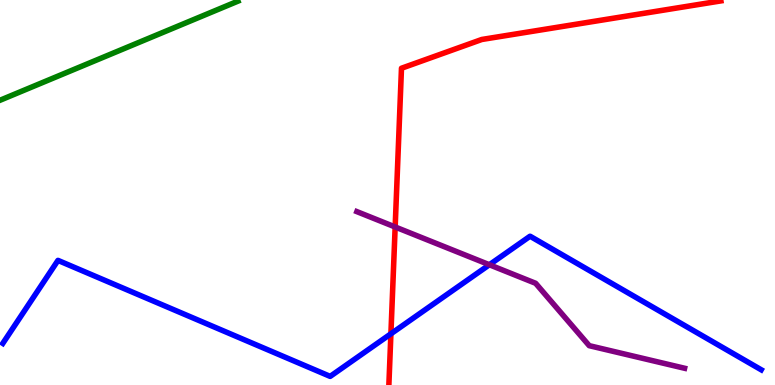[{'lines': ['blue', 'red'], 'intersections': [{'x': 5.04, 'y': 1.33}]}, {'lines': ['green', 'red'], 'intersections': []}, {'lines': ['purple', 'red'], 'intersections': [{'x': 5.1, 'y': 4.1}]}, {'lines': ['blue', 'green'], 'intersections': []}, {'lines': ['blue', 'purple'], 'intersections': [{'x': 6.31, 'y': 3.12}]}, {'lines': ['green', 'purple'], 'intersections': []}]